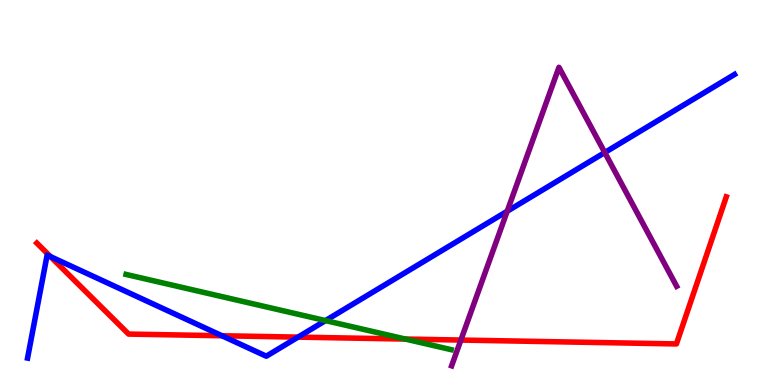[{'lines': ['blue', 'red'], 'intersections': [{'x': 0.651, 'y': 3.33}, {'x': 2.86, 'y': 1.28}, {'x': 3.85, 'y': 1.24}]}, {'lines': ['green', 'red'], 'intersections': [{'x': 5.23, 'y': 1.19}]}, {'lines': ['purple', 'red'], 'intersections': [{'x': 5.95, 'y': 1.17}]}, {'lines': ['blue', 'green'], 'intersections': [{'x': 4.2, 'y': 1.67}]}, {'lines': ['blue', 'purple'], 'intersections': [{'x': 6.54, 'y': 4.51}, {'x': 7.8, 'y': 6.04}]}, {'lines': ['green', 'purple'], 'intersections': []}]